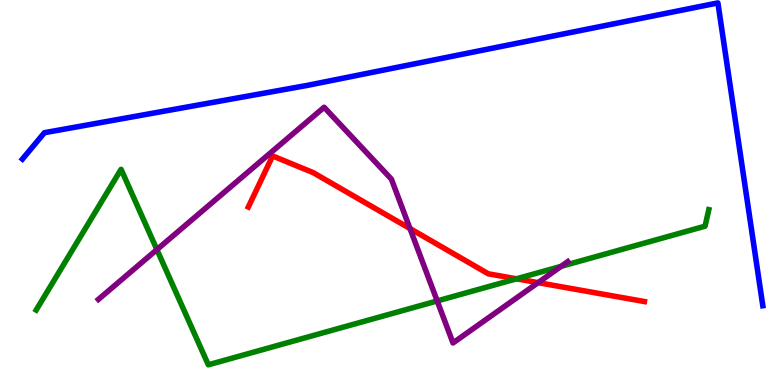[{'lines': ['blue', 'red'], 'intersections': []}, {'lines': ['green', 'red'], 'intersections': [{'x': 6.66, 'y': 2.76}]}, {'lines': ['purple', 'red'], 'intersections': [{'x': 5.29, 'y': 4.06}, {'x': 6.94, 'y': 2.66}]}, {'lines': ['blue', 'green'], 'intersections': []}, {'lines': ['blue', 'purple'], 'intersections': []}, {'lines': ['green', 'purple'], 'intersections': [{'x': 2.02, 'y': 3.52}, {'x': 5.64, 'y': 2.18}, {'x': 7.24, 'y': 3.08}]}]